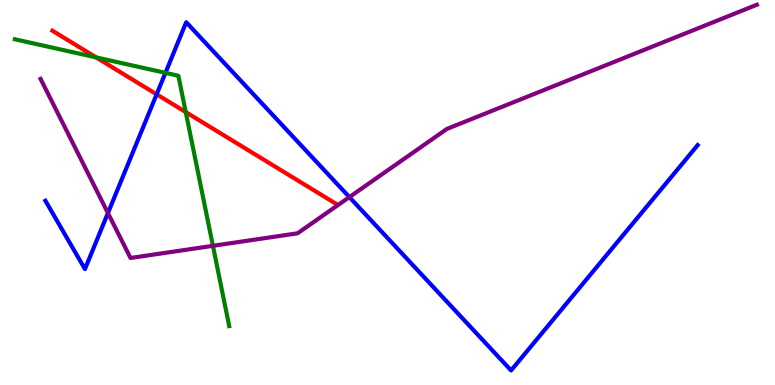[{'lines': ['blue', 'red'], 'intersections': [{'x': 2.02, 'y': 7.55}]}, {'lines': ['green', 'red'], 'intersections': [{'x': 1.24, 'y': 8.51}, {'x': 2.4, 'y': 7.09}]}, {'lines': ['purple', 'red'], 'intersections': []}, {'lines': ['blue', 'green'], 'intersections': [{'x': 2.13, 'y': 8.11}]}, {'lines': ['blue', 'purple'], 'intersections': [{'x': 1.39, 'y': 4.47}, {'x': 4.51, 'y': 4.88}]}, {'lines': ['green', 'purple'], 'intersections': [{'x': 2.75, 'y': 3.62}]}]